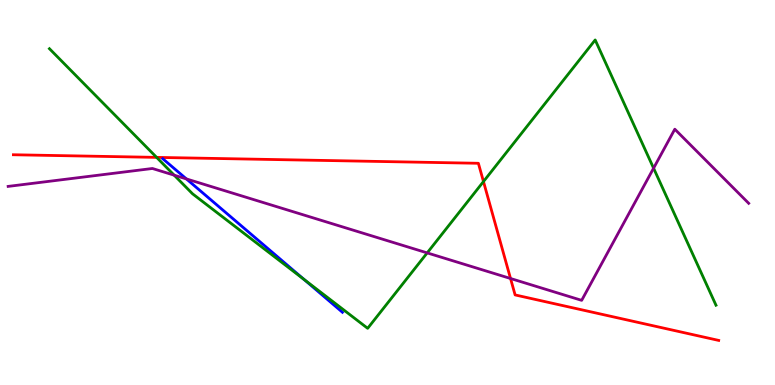[{'lines': ['blue', 'red'], 'intersections': []}, {'lines': ['green', 'red'], 'intersections': [{'x': 2.02, 'y': 5.91}, {'x': 6.24, 'y': 5.28}]}, {'lines': ['purple', 'red'], 'intersections': [{'x': 6.59, 'y': 2.77}]}, {'lines': ['blue', 'green'], 'intersections': [{'x': 3.92, 'y': 2.74}]}, {'lines': ['blue', 'purple'], 'intersections': [{'x': 2.41, 'y': 5.35}]}, {'lines': ['green', 'purple'], 'intersections': [{'x': 2.25, 'y': 5.45}, {'x': 5.51, 'y': 3.43}, {'x': 8.43, 'y': 5.63}]}]